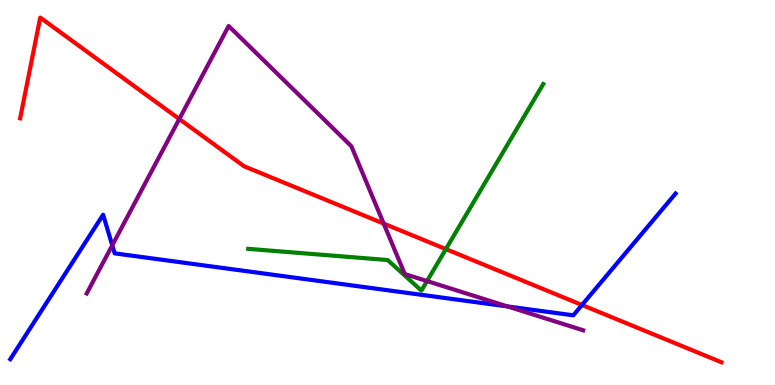[{'lines': ['blue', 'red'], 'intersections': [{'x': 7.51, 'y': 2.08}]}, {'lines': ['green', 'red'], 'intersections': [{'x': 5.75, 'y': 3.53}]}, {'lines': ['purple', 'red'], 'intersections': [{'x': 2.31, 'y': 6.91}, {'x': 4.95, 'y': 4.19}]}, {'lines': ['blue', 'green'], 'intersections': []}, {'lines': ['blue', 'purple'], 'intersections': [{'x': 1.45, 'y': 3.63}, {'x': 6.55, 'y': 2.04}]}, {'lines': ['green', 'purple'], 'intersections': [{'x': 5.51, 'y': 2.7}]}]